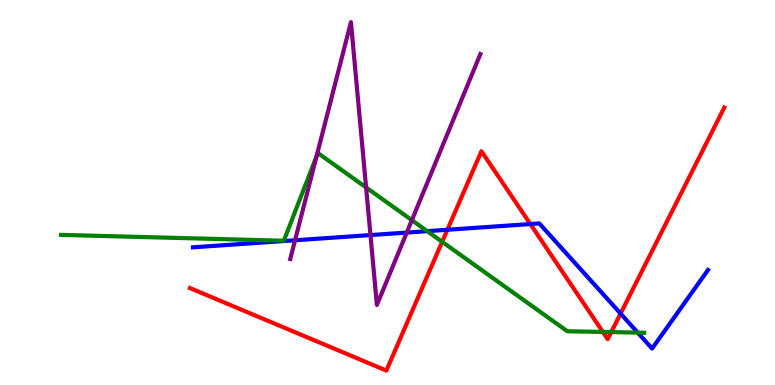[{'lines': ['blue', 'red'], 'intersections': [{'x': 5.77, 'y': 4.03}, {'x': 6.84, 'y': 4.18}, {'x': 8.01, 'y': 1.85}]}, {'lines': ['green', 'red'], 'intersections': [{'x': 5.71, 'y': 3.72}, {'x': 7.78, 'y': 1.38}, {'x': 7.89, 'y': 1.37}]}, {'lines': ['purple', 'red'], 'intersections': []}, {'lines': ['blue', 'green'], 'intersections': [{'x': 5.51, 'y': 4.0}, {'x': 8.23, 'y': 1.36}]}, {'lines': ['blue', 'purple'], 'intersections': [{'x': 3.81, 'y': 3.76}, {'x': 4.78, 'y': 3.89}, {'x': 5.25, 'y': 3.96}]}, {'lines': ['green', 'purple'], 'intersections': [{'x': 4.09, 'y': 5.94}, {'x': 4.72, 'y': 5.13}, {'x': 5.31, 'y': 4.28}]}]